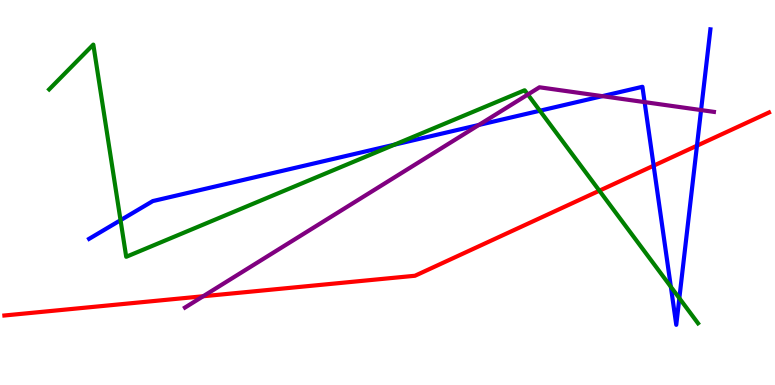[{'lines': ['blue', 'red'], 'intersections': [{'x': 8.43, 'y': 5.7}, {'x': 8.99, 'y': 6.22}]}, {'lines': ['green', 'red'], 'intersections': [{'x': 7.73, 'y': 5.05}]}, {'lines': ['purple', 'red'], 'intersections': [{'x': 2.62, 'y': 2.31}]}, {'lines': ['blue', 'green'], 'intersections': [{'x': 1.56, 'y': 4.28}, {'x': 5.09, 'y': 6.24}, {'x': 6.97, 'y': 7.12}, {'x': 8.66, 'y': 2.55}, {'x': 8.77, 'y': 2.25}]}, {'lines': ['blue', 'purple'], 'intersections': [{'x': 6.18, 'y': 6.75}, {'x': 7.77, 'y': 7.5}, {'x': 8.32, 'y': 7.35}, {'x': 9.05, 'y': 7.14}]}, {'lines': ['green', 'purple'], 'intersections': [{'x': 6.81, 'y': 7.54}]}]